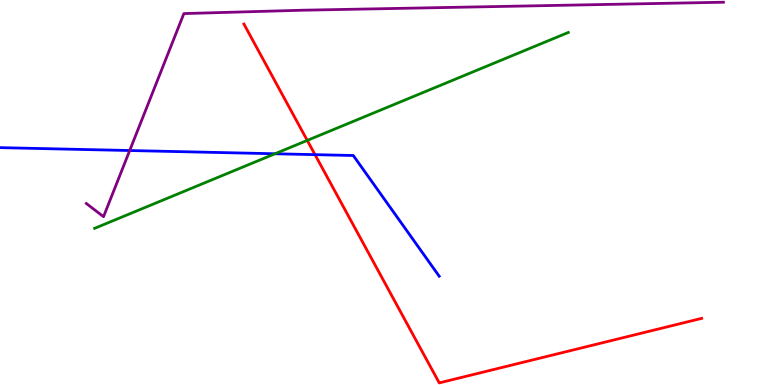[{'lines': ['blue', 'red'], 'intersections': [{'x': 4.06, 'y': 5.98}]}, {'lines': ['green', 'red'], 'intersections': [{'x': 3.96, 'y': 6.35}]}, {'lines': ['purple', 'red'], 'intersections': []}, {'lines': ['blue', 'green'], 'intersections': [{'x': 3.55, 'y': 6.01}]}, {'lines': ['blue', 'purple'], 'intersections': [{'x': 1.67, 'y': 6.09}]}, {'lines': ['green', 'purple'], 'intersections': []}]